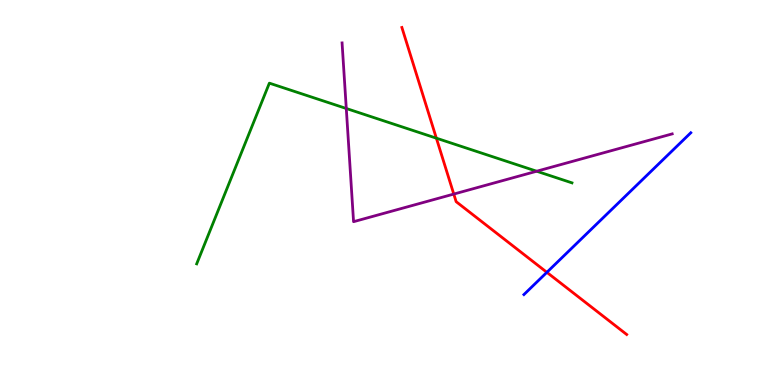[{'lines': ['blue', 'red'], 'intersections': [{'x': 7.06, 'y': 2.93}]}, {'lines': ['green', 'red'], 'intersections': [{'x': 5.63, 'y': 6.41}]}, {'lines': ['purple', 'red'], 'intersections': [{'x': 5.86, 'y': 4.96}]}, {'lines': ['blue', 'green'], 'intersections': []}, {'lines': ['blue', 'purple'], 'intersections': []}, {'lines': ['green', 'purple'], 'intersections': [{'x': 4.47, 'y': 7.18}, {'x': 6.92, 'y': 5.55}]}]